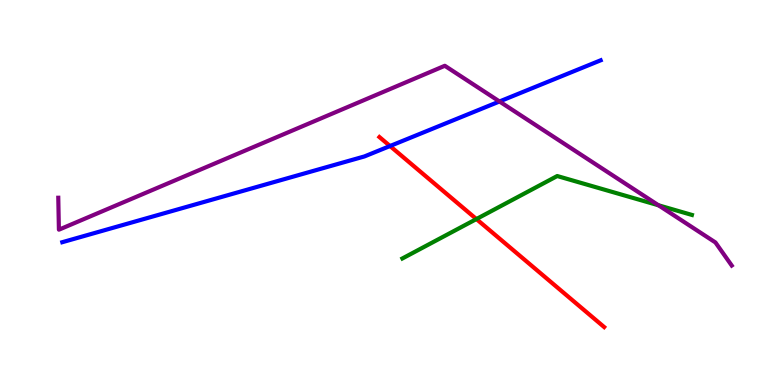[{'lines': ['blue', 'red'], 'intersections': [{'x': 5.03, 'y': 6.21}]}, {'lines': ['green', 'red'], 'intersections': [{'x': 6.15, 'y': 4.31}]}, {'lines': ['purple', 'red'], 'intersections': []}, {'lines': ['blue', 'green'], 'intersections': []}, {'lines': ['blue', 'purple'], 'intersections': [{'x': 6.45, 'y': 7.36}]}, {'lines': ['green', 'purple'], 'intersections': [{'x': 8.5, 'y': 4.67}]}]